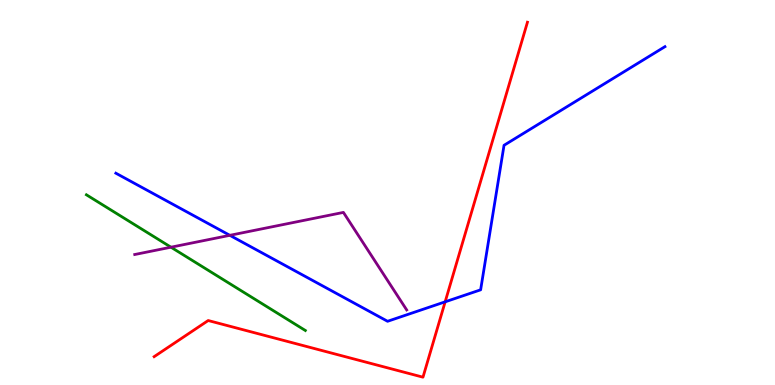[{'lines': ['blue', 'red'], 'intersections': [{'x': 5.74, 'y': 2.16}]}, {'lines': ['green', 'red'], 'intersections': []}, {'lines': ['purple', 'red'], 'intersections': []}, {'lines': ['blue', 'green'], 'intersections': []}, {'lines': ['blue', 'purple'], 'intersections': [{'x': 2.97, 'y': 3.89}]}, {'lines': ['green', 'purple'], 'intersections': [{'x': 2.21, 'y': 3.58}]}]